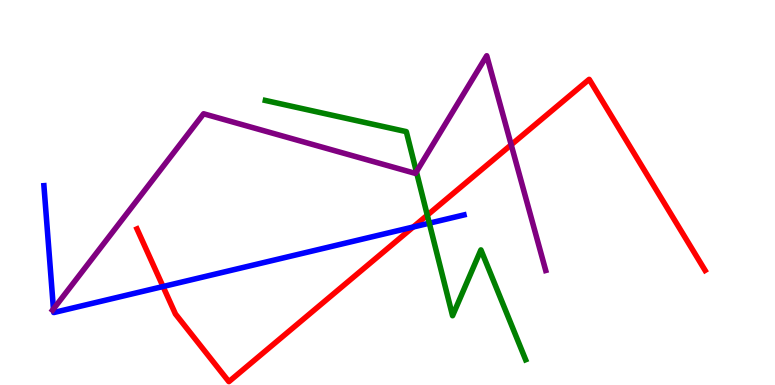[{'lines': ['blue', 'red'], 'intersections': [{'x': 2.1, 'y': 2.56}, {'x': 5.33, 'y': 4.1}]}, {'lines': ['green', 'red'], 'intersections': [{'x': 5.51, 'y': 4.41}]}, {'lines': ['purple', 'red'], 'intersections': [{'x': 6.6, 'y': 6.24}]}, {'lines': ['blue', 'green'], 'intersections': [{'x': 5.54, 'y': 4.2}]}, {'lines': ['blue', 'purple'], 'intersections': [{'x': 0.69, 'y': 1.97}]}, {'lines': ['green', 'purple'], 'intersections': [{'x': 5.37, 'y': 5.54}]}]